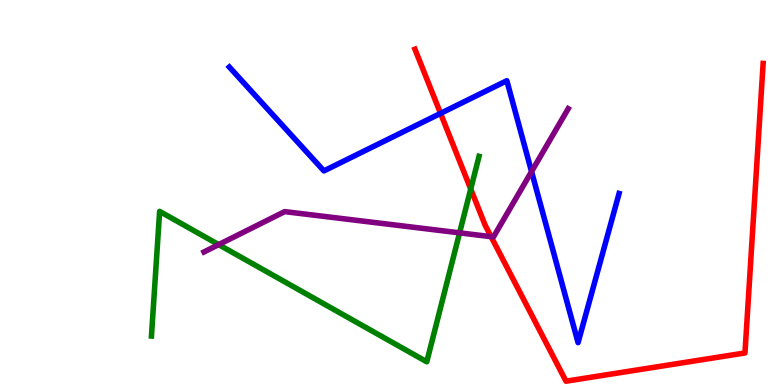[{'lines': ['blue', 'red'], 'intersections': [{'x': 5.68, 'y': 7.05}]}, {'lines': ['green', 'red'], 'intersections': [{'x': 6.07, 'y': 5.09}]}, {'lines': ['purple', 'red'], 'intersections': [{'x': 6.34, 'y': 3.85}]}, {'lines': ['blue', 'green'], 'intersections': []}, {'lines': ['blue', 'purple'], 'intersections': [{'x': 6.86, 'y': 5.54}]}, {'lines': ['green', 'purple'], 'intersections': [{'x': 2.82, 'y': 3.65}, {'x': 5.93, 'y': 3.95}]}]